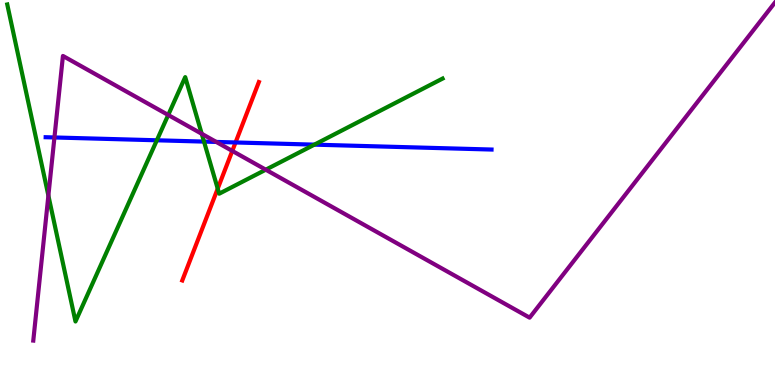[{'lines': ['blue', 'red'], 'intersections': [{'x': 3.04, 'y': 6.3}]}, {'lines': ['green', 'red'], 'intersections': [{'x': 2.81, 'y': 5.1}]}, {'lines': ['purple', 'red'], 'intersections': [{'x': 3.0, 'y': 6.08}]}, {'lines': ['blue', 'green'], 'intersections': [{'x': 2.02, 'y': 6.36}, {'x': 2.63, 'y': 6.32}, {'x': 4.06, 'y': 6.24}]}, {'lines': ['blue', 'purple'], 'intersections': [{'x': 0.702, 'y': 6.43}, {'x': 2.79, 'y': 6.31}]}, {'lines': ['green', 'purple'], 'intersections': [{'x': 0.624, 'y': 4.92}, {'x': 2.17, 'y': 7.01}, {'x': 2.6, 'y': 6.53}, {'x': 3.43, 'y': 5.59}]}]